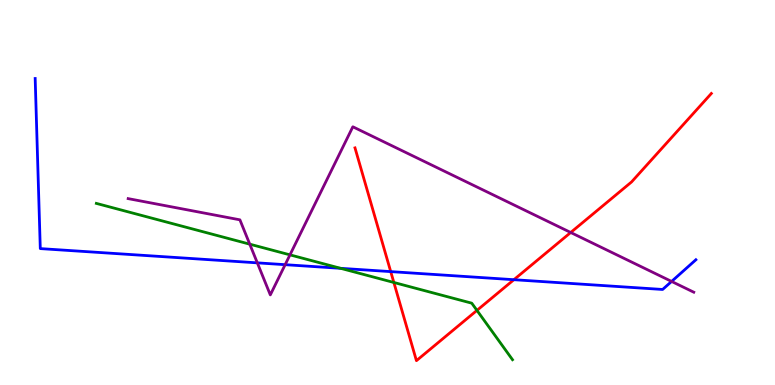[{'lines': ['blue', 'red'], 'intersections': [{'x': 5.04, 'y': 2.95}, {'x': 6.63, 'y': 2.74}]}, {'lines': ['green', 'red'], 'intersections': [{'x': 5.08, 'y': 2.66}, {'x': 6.15, 'y': 1.94}]}, {'lines': ['purple', 'red'], 'intersections': [{'x': 7.36, 'y': 3.96}]}, {'lines': ['blue', 'green'], 'intersections': [{'x': 4.4, 'y': 3.03}]}, {'lines': ['blue', 'purple'], 'intersections': [{'x': 3.32, 'y': 3.17}, {'x': 3.68, 'y': 3.13}, {'x': 8.67, 'y': 2.69}]}, {'lines': ['green', 'purple'], 'intersections': [{'x': 3.22, 'y': 3.66}, {'x': 3.74, 'y': 3.38}]}]